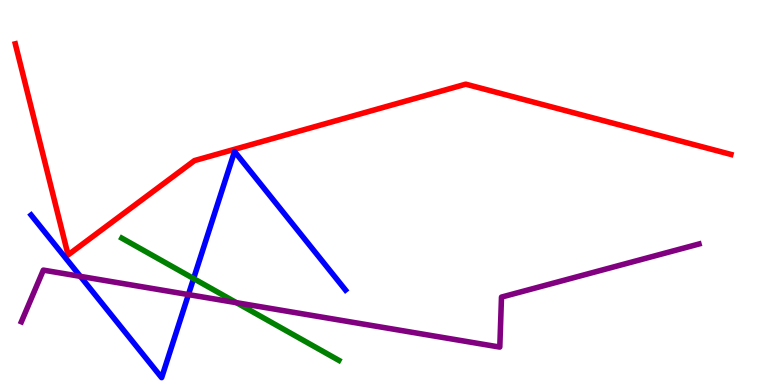[{'lines': ['blue', 'red'], 'intersections': []}, {'lines': ['green', 'red'], 'intersections': []}, {'lines': ['purple', 'red'], 'intersections': []}, {'lines': ['blue', 'green'], 'intersections': [{'x': 2.5, 'y': 2.76}]}, {'lines': ['blue', 'purple'], 'intersections': [{'x': 1.04, 'y': 2.82}, {'x': 2.43, 'y': 2.35}]}, {'lines': ['green', 'purple'], 'intersections': [{'x': 3.05, 'y': 2.14}]}]